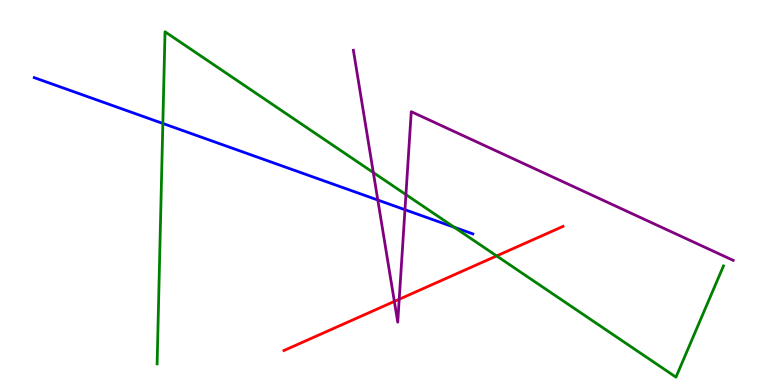[{'lines': ['blue', 'red'], 'intersections': []}, {'lines': ['green', 'red'], 'intersections': [{'x': 6.41, 'y': 3.35}]}, {'lines': ['purple', 'red'], 'intersections': [{'x': 5.09, 'y': 2.17}, {'x': 5.15, 'y': 2.23}]}, {'lines': ['blue', 'green'], 'intersections': [{'x': 2.1, 'y': 6.79}, {'x': 5.86, 'y': 4.1}]}, {'lines': ['blue', 'purple'], 'intersections': [{'x': 4.87, 'y': 4.8}, {'x': 5.23, 'y': 4.55}]}, {'lines': ['green', 'purple'], 'intersections': [{'x': 4.82, 'y': 5.52}, {'x': 5.24, 'y': 4.95}]}]